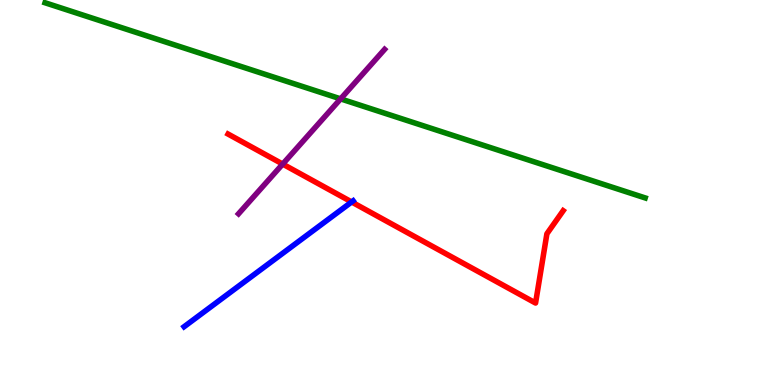[{'lines': ['blue', 'red'], 'intersections': [{'x': 4.54, 'y': 4.75}]}, {'lines': ['green', 'red'], 'intersections': []}, {'lines': ['purple', 'red'], 'intersections': [{'x': 3.65, 'y': 5.74}]}, {'lines': ['blue', 'green'], 'intersections': []}, {'lines': ['blue', 'purple'], 'intersections': []}, {'lines': ['green', 'purple'], 'intersections': [{'x': 4.4, 'y': 7.43}]}]